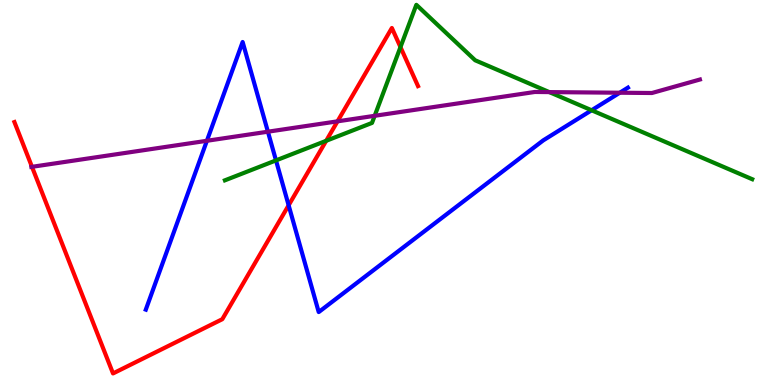[{'lines': ['blue', 'red'], 'intersections': [{'x': 3.72, 'y': 4.67}]}, {'lines': ['green', 'red'], 'intersections': [{'x': 4.21, 'y': 6.34}, {'x': 5.17, 'y': 8.78}]}, {'lines': ['purple', 'red'], 'intersections': [{'x': 0.413, 'y': 5.67}, {'x': 4.36, 'y': 6.85}]}, {'lines': ['blue', 'green'], 'intersections': [{'x': 3.56, 'y': 5.83}, {'x': 7.63, 'y': 7.14}]}, {'lines': ['blue', 'purple'], 'intersections': [{'x': 2.67, 'y': 6.34}, {'x': 3.46, 'y': 6.58}, {'x': 8.0, 'y': 7.59}]}, {'lines': ['green', 'purple'], 'intersections': [{'x': 4.83, 'y': 6.99}, {'x': 7.09, 'y': 7.61}]}]